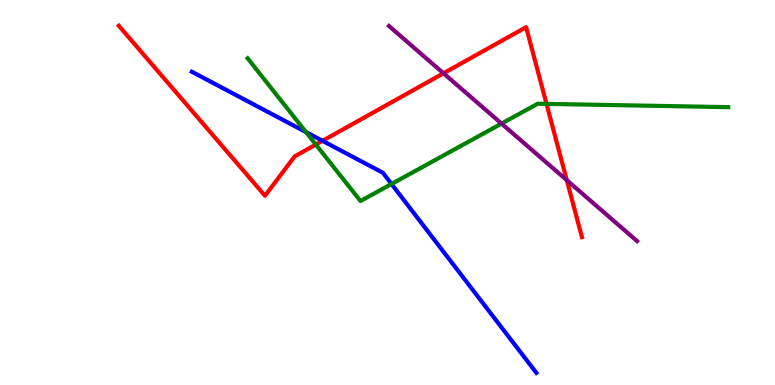[{'lines': ['blue', 'red'], 'intersections': [{'x': 4.16, 'y': 6.34}]}, {'lines': ['green', 'red'], 'intersections': [{'x': 4.08, 'y': 6.25}, {'x': 7.05, 'y': 7.3}]}, {'lines': ['purple', 'red'], 'intersections': [{'x': 5.72, 'y': 8.1}, {'x': 7.31, 'y': 5.32}]}, {'lines': ['blue', 'green'], 'intersections': [{'x': 3.95, 'y': 6.57}, {'x': 5.05, 'y': 5.22}]}, {'lines': ['blue', 'purple'], 'intersections': []}, {'lines': ['green', 'purple'], 'intersections': [{'x': 6.47, 'y': 6.79}]}]